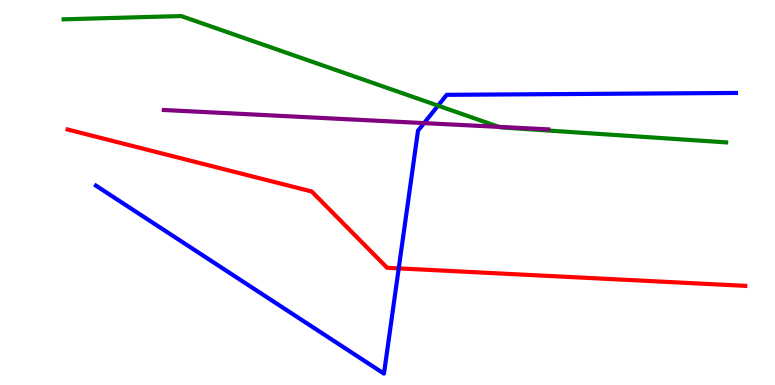[{'lines': ['blue', 'red'], 'intersections': [{'x': 5.14, 'y': 3.03}]}, {'lines': ['green', 'red'], 'intersections': []}, {'lines': ['purple', 'red'], 'intersections': []}, {'lines': ['blue', 'green'], 'intersections': [{'x': 5.65, 'y': 7.26}]}, {'lines': ['blue', 'purple'], 'intersections': [{'x': 5.47, 'y': 6.8}]}, {'lines': ['green', 'purple'], 'intersections': [{'x': 6.44, 'y': 6.7}]}]